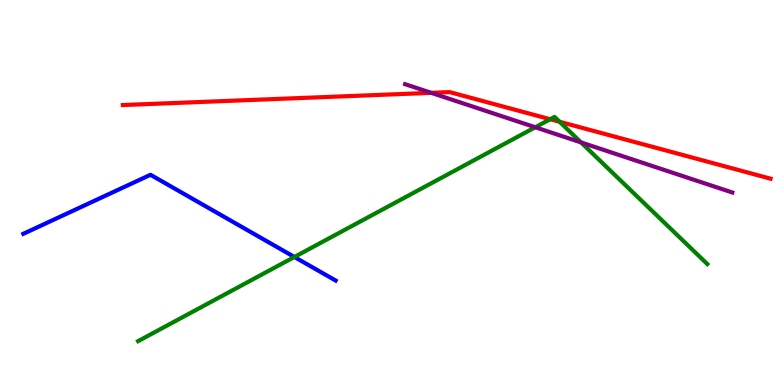[{'lines': ['blue', 'red'], 'intersections': []}, {'lines': ['green', 'red'], 'intersections': [{'x': 7.1, 'y': 6.9}, {'x': 7.22, 'y': 6.84}]}, {'lines': ['purple', 'red'], 'intersections': [{'x': 5.56, 'y': 7.59}]}, {'lines': ['blue', 'green'], 'intersections': [{'x': 3.8, 'y': 3.33}]}, {'lines': ['blue', 'purple'], 'intersections': []}, {'lines': ['green', 'purple'], 'intersections': [{'x': 6.91, 'y': 6.69}, {'x': 7.5, 'y': 6.3}]}]